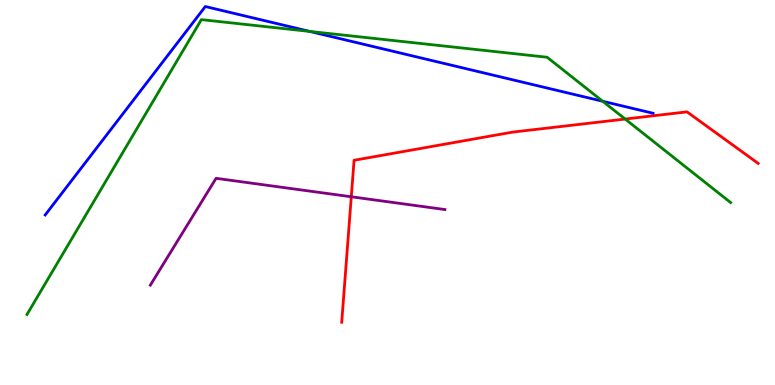[{'lines': ['blue', 'red'], 'intersections': []}, {'lines': ['green', 'red'], 'intersections': [{'x': 8.07, 'y': 6.91}]}, {'lines': ['purple', 'red'], 'intersections': [{'x': 4.53, 'y': 4.89}]}, {'lines': ['blue', 'green'], 'intersections': [{'x': 4.0, 'y': 9.18}, {'x': 7.78, 'y': 7.37}]}, {'lines': ['blue', 'purple'], 'intersections': []}, {'lines': ['green', 'purple'], 'intersections': []}]